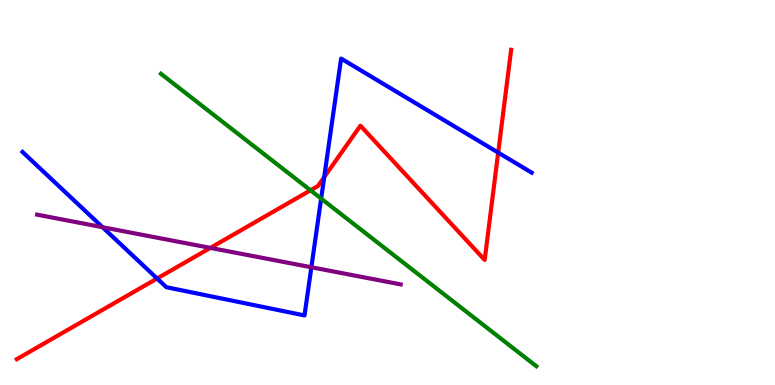[{'lines': ['blue', 'red'], 'intersections': [{'x': 2.03, 'y': 2.77}, {'x': 4.18, 'y': 5.4}, {'x': 6.43, 'y': 6.04}]}, {'lines': ['green', 'red'], 'intersections': [{'x': 4.01, 'y': 5.06}]}, {'lines': ['purple', 'red'], 'intersections': [{'x': 2.71, 'y': 3.56}]}, {'lines': ['blue', 'green'], 'intersections': [{'x': 4.14, 'y': 4.84}]}, {'lines': ['blue', 'purple'], 'intersections': [{'x': 1.32, 'y': 4.1}, {'x': 4.02, 'y': 3.06}]}, {'lines': ['green', 'purple'], 'intersections': []}]